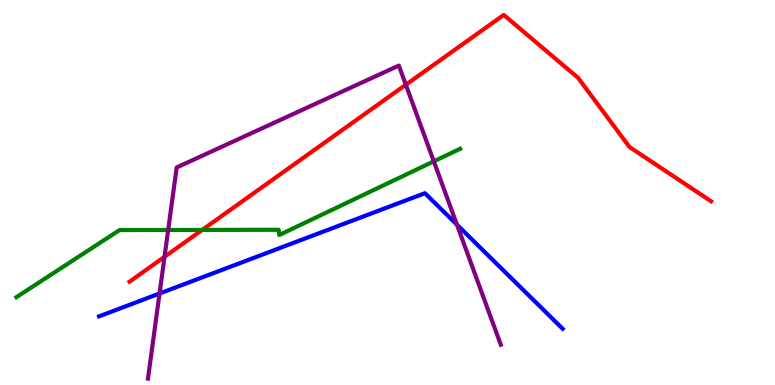[{'lines': ['blue', 'red'], 'intersections': []}, {'lines': ['green', 'red'], 'intersections': [{'x': 2.61, 'y': 4.03}]}, {'lines': ['purple', 'red'], 'intersections': [{'x': 2.12, 'y': 3.33}, {'x': 5.24, 'y': 7.8}]}, {'lines': ['blue', 'green'], 'intersections': []}, {'lines': ['blue', 'purple'], 'intersections': [{'x': 2.06, 'y': 2.38}, {'x': 5.9, 'y': 4.16}]}, {'lines': ['green', 'purple'], 'intersections': [{'x': 2.17, 'y': 4.03}, {'x': 5.6, 'y': 5.81}]}]